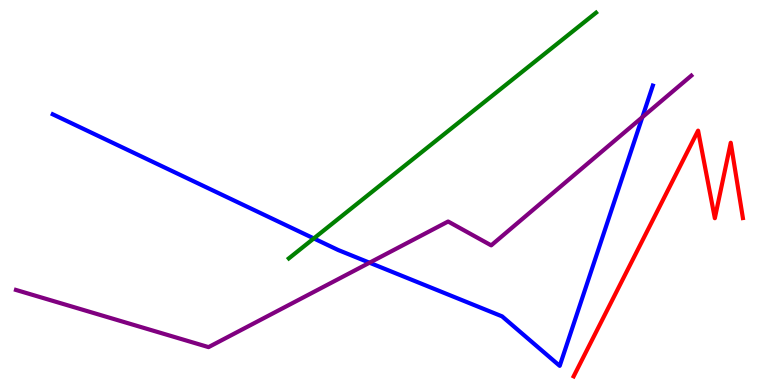[{'lines': ['blue', 'red'], 'intersections': []}, {'lines': ['green', 'red'], 'intersections': []}, {'lines': ['purple', 'red'], 'intersections': []}, {'lines': ['blue', 'green'], 'intersections': [{'x': 4.05, 'y': 3.81}]}, {'lines': ['blue', 'purple'], 'intersections': [{'x': 4.77, 'y': 3.18}, {'x': 8.29, 'y': 6.96}]}, {'lines': ['green', 'purple'], 'intersections': []}]